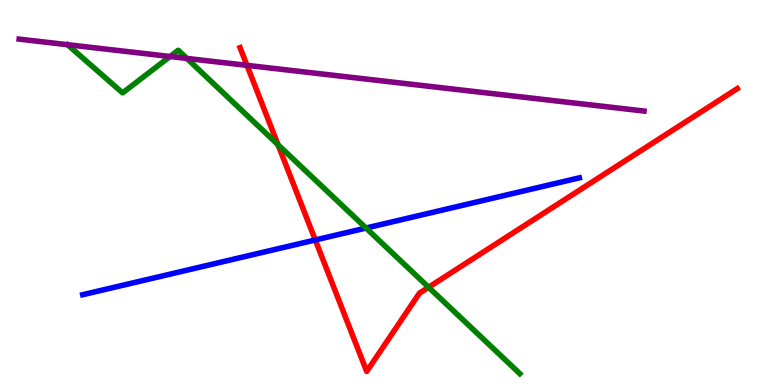[{'lines': ['blue', 'red'], 'intersections': [{'x': 4.07, 'y': 3.77}]}, {'lines': ['green', 'red'], 'intersections': [{'x': 3.59, 'y': 6.24}, {'x': 5.53, 'y': 2.54}]}, {'lines': ['purple', 'red'], 'intersections': [{'x': 3.19, 'y': 8.3}]}, {'lines': ['blue', 'green'], 'intersections': [{'x': 4.72, 'y': 4.08}]}, {'lines': ['blue', 'purple'], 'intersections': []}, {'lines': ['green', 'purple'], 'intersections': [{'x': 2.19, 'y': 8.53}, {'x': 2.41, 'y': 8.48}]}]